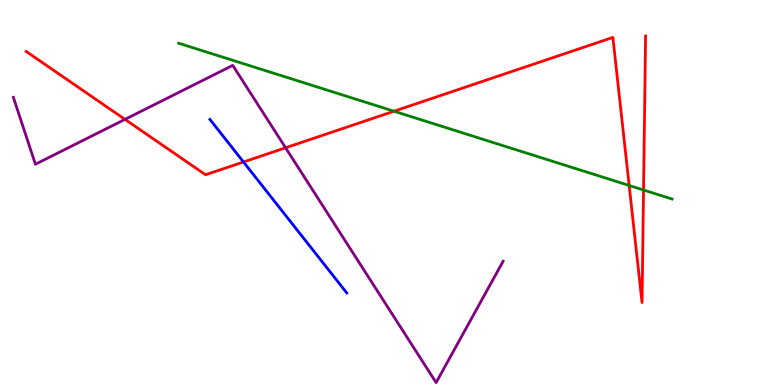[{'lines': ['blue', 'red'], 'intersections': [{'x': 3.14, 'y': 5.79}]}, {'lines': ['green', 'red'], 'intersections': [{'x': 5.08, 'y': 7.11}, {'x': 8.12, 'y': 5.18}, {'x': 8.3, 'y': 5.06}]}, {'lines': ['purple', 'red'], 'intersections': [{'x': 1.61, 'y': 6.9}, {'x': 3.68, 'y': 6.16}]}, {'lines': ['blue', 'green'], 'intersections': []}, {'lines': ['blue', 'purple'], 'intersections': []}, {'lines': ['green', 'purple'], 'intersections': []}]